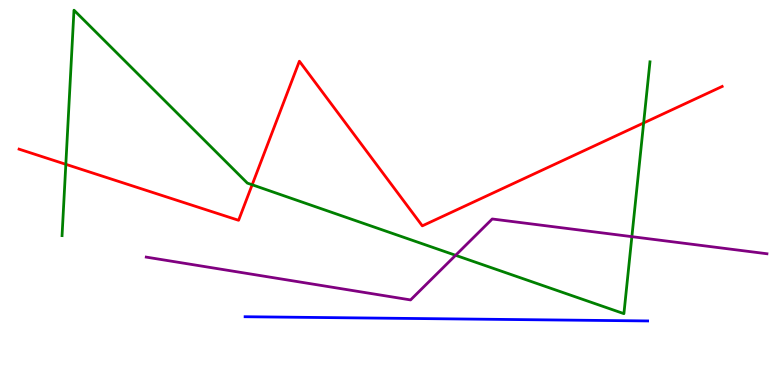[{'lines': ['blue', 'red'], 'intersections': []}, {'lines': ['green', 'red'], 'intersections': [{'x': 0.849, 'y': 5.73}, {'x': 3.25, 'y': 5.2}, {'x': 8.31, 'y': 6.81}]}, {'lines': ['purple', 'red'], 'intersections': []}, {'lines': ['blue', 'green'], 'intersections': []}, {'lines': ['blue', 'purple'], 'intersections': []}, {'lines': ['green', 'purple'], 'intersections': [{'x': 5.88, 'y': 3.37}, {'x': 8.15, 'y': 3.85}]}]